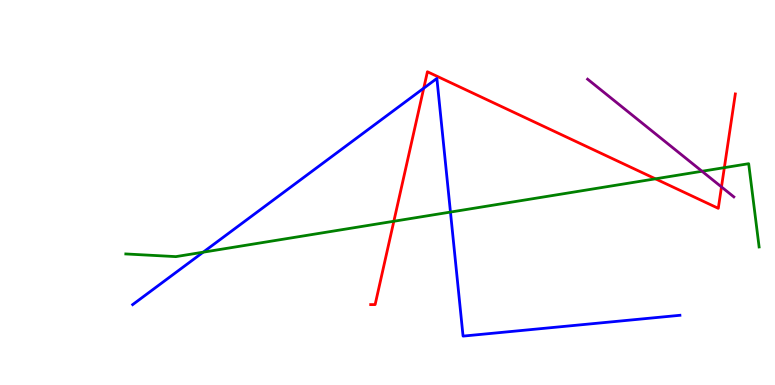[{'lines': ['blue', 'red'], 'intersections': [{'x': 5.47, 'y': 7.71}]}, {'lines': ['green', 'red'], 'intersections': [{'x': 5.08, 'y': 4.25}, {'x': 8.46, 'y': 5.36}, {'x': 9.35, 'y': 5.65}]}, {'lines': ['purple', 'red'], 'intersections': [{'x': 9.31, 'y': 5.14}]}, {'lines': ['blue', 'green'], 'intersections': [{'x': 2.62, 'y': 3.45}, {'x': 5.81, 'y': 4.49}]}, {'lines': ['blue', 'purple'], 'intersections': []}, {'lines': ['green', 'purple'], 'intersections': [{'x': 9.06, 'y': 5.55}]}]